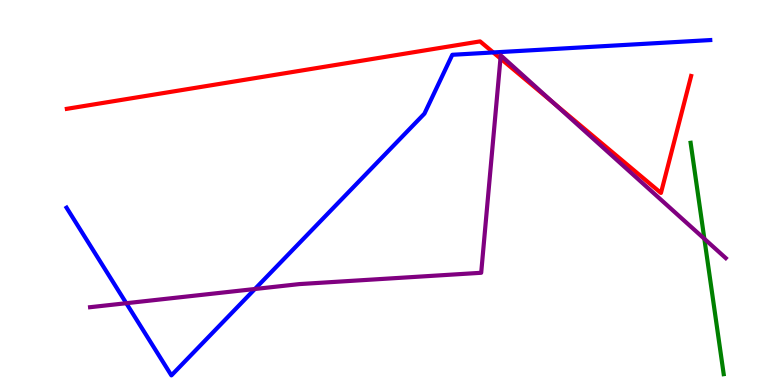[{'lines': ['blue', 'red'], 'intersections': [{'x': 6.36, 'y': 8.64}]}, {'lines': ['green', 'red'], 'intersections': []}, {'lines': ['purple', 'red'], 'intersections': [{'x': 6.46, 'y': 8.48}, {'x': 7.15, 'y': 7.32}]}, {'lines': ['blue', 'green'], 'intersections': []}, {'lines': ['blue', 'purple'], 'intersections': [{'x': 1.63, 'y': 2.12}, {'x': 3.29, 'y': 2.49}]}, {'lines': ['green', 'purple'], 'intersections': [{'x': 9.09, 'y': 3.8}]}]